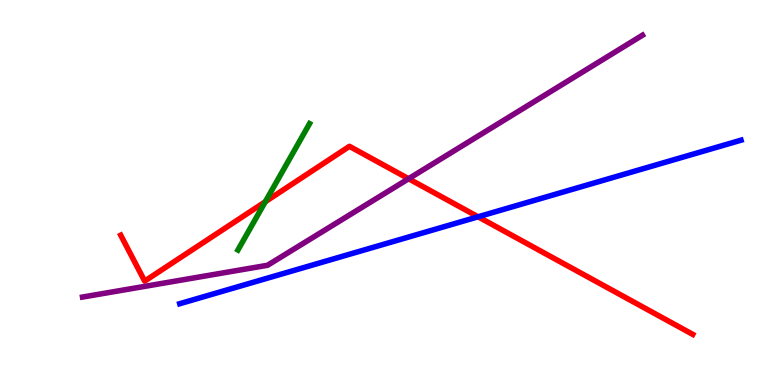[{'lines': ['blue', 'red'], 'intersections': [{'x': 6.17, 'y': 4.37}]}, {'lines': ['green', 'red'], 'intersections': [{'x': 3.42, 'y': 4.76}]}, {'lines': ['purple', 'red'], 'intersections': [{'x': 5.27, 'y': 5.36}]}, {'lines': ['blue', 'green'], 'intersections': []}, {'lines': ['blue', 'purple'], 'intersections': []}, {'lines': ['green', 'purple'], 'intersections': []}]